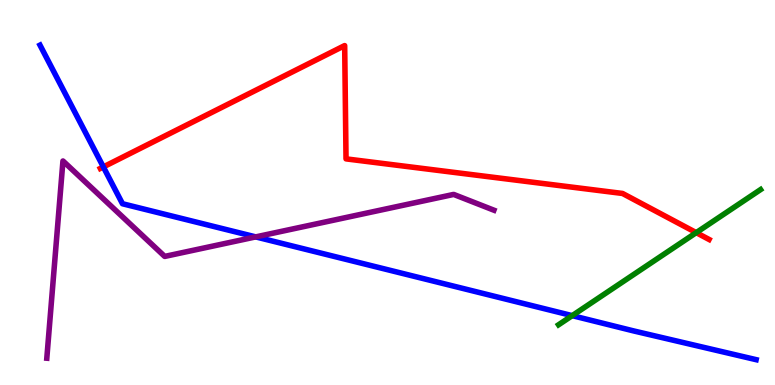[{'lines': ['blue', 'red'], 'intersections': [{'x': 1.33, 'y': 5.66}]}, {'lines': ['green', 'red'], 'intersections': [{'x': 8.98, 'y': 3.96}]}, {'lines': ['purple', 'red'], 'intersections': []}, {'lines': ['blue', 'green'], 'intersections': [{'x': 7.38, 'y': 1.8}]}, {'lines': ['blue', 'purple'], 'intersections': [{'x': 3.3, 'y': 3.85}]}, {'lines': ['green', 'purple'], 'intersections': []}]